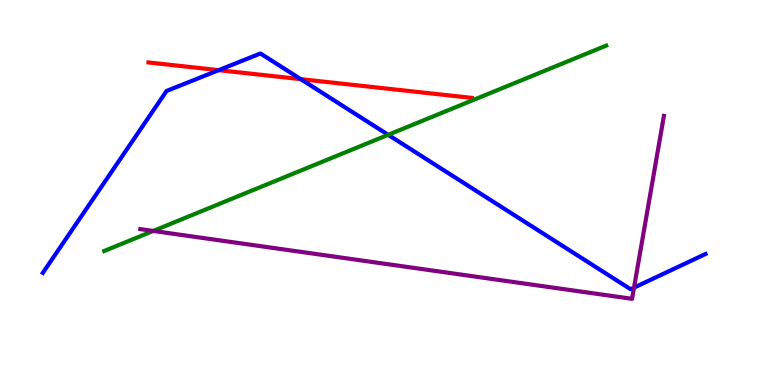[{'lines': ['blue', 'red'], 'intersections': [{'x': 2.82, 'y': 8.18}, {'x': 3.88, 'y': 7.94}]}, {'lines': ['green', 'red'], 'intersections': []}, {'lines': ['purple', 'red'], 'intersections': []}, {'lines': ['blue', 'green'], 'intersections': [{'x': 5.01, 'y': 6.5}]}, {'lines': ['blue', 'purple'], 'intersections': [{'x': 8.18, 'y': 2.53}]}, {'lines': ['green', 'purple'], 'intersections': [{'x': 1.98, 'y': 4.0}]}]